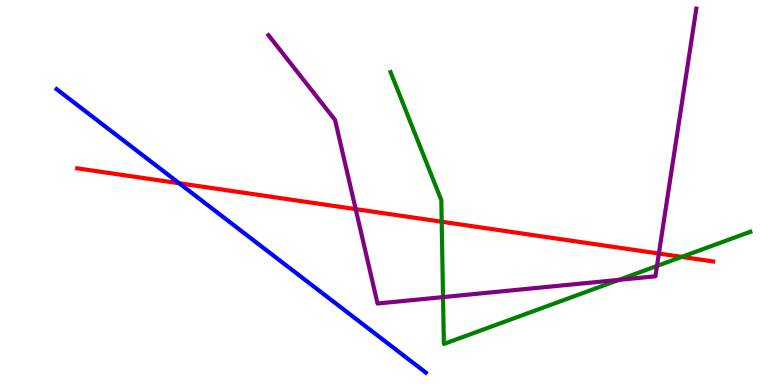[{'lines': ['blue', 'red'], 'intersections': [{'x': 2.31, 'y': 5.24}]}, {'lines': ['green', 'red'], 'intersections': [{'x': 5.7, 'y': 4.24}, {'x': 8.8, 'y': 3.33}]}, {'lines': ['purple', 'red'], 'intersections': [{'x': 4.59, 'y': 4.57}, {'x': 8.5, 'y': 3.41}]}, {'lines': ['blue', 'green'], 'intersections': []}, {'lines': ['blue', 'purple'], 'intersections': []}, {'lines': ['green', 'purple'], 'intersections': [{'x': 5.72, 'y': 2.28}, {'x': 7.99, 'y': 2.73}, {'x': 8.48, 'y': 3.09}]}]